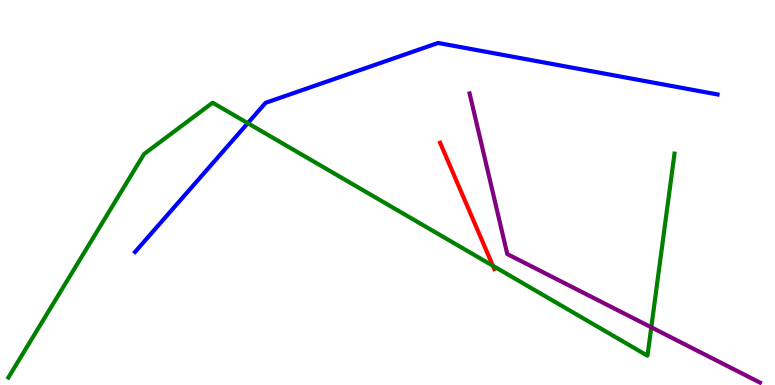[{'lines': ['blue', 'red'], 'intersections': []}, {'lines': ['green', 'red'], 'intersections': [{'x': 6.36, 'y': 3.1}]}, {'lines': ['purple', 'red'], 'intersections': []}, {'lines': ['blue', 'green'], 'intersections': [{'x': 3.2, 'y': 6.8}]}, {'lines': ['blue', 'purple'], 'intersections': []}, {'lines': ['green', 'purple'], 'intersections': [{'x': 8.4, 'y': 1.5}]}]